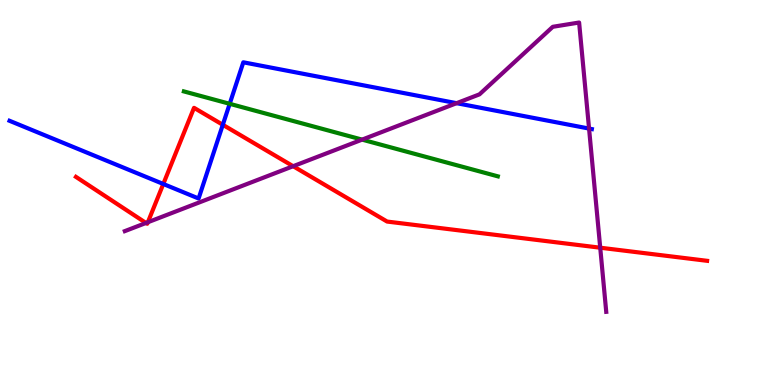[{'lines': ['blue', 'red'], 'intersections': [{'x': 2.11, 'y': 5.22}, {'x': 2.87, 'y': 6.76}]}, {'lines': ['green', 'red'], 'intersections': []}, {'lines': ['purple', 'red'], 'intersections': [{'x': 1.88, 'y': 4.21}, {'x': 1.91, 'y': 4.23}, {'x': 3.78, 'y': 5.68}, {'x': 7.74, 'y': 3.57}]}, {'lines': ['blue', 'green'], 'intersections': [{'x': 2.96, 'y': 7.3}]}, {'lines': ['blue', 'purple'], 'intersections': [{'x': 5.89, 'y': 7.32}, {'x': 7.6, 'y': 6.66}]}, {'lines': ['green', 'purple'], 'intersections': [{'x': 4.67, 'y': 6.37}]}]